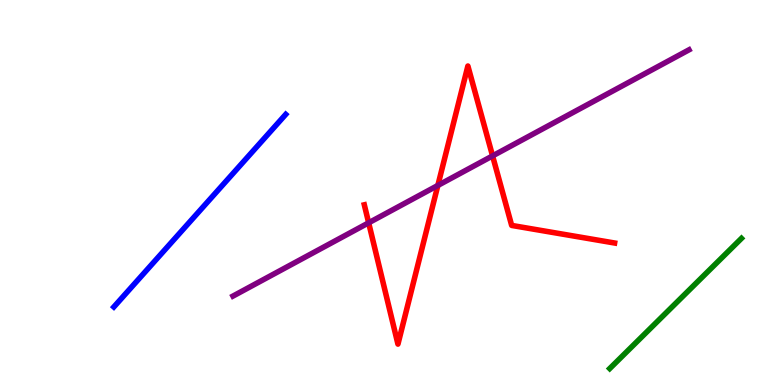[{'lines': ['blue', 'red'], 'intersections': []}, {'lines': ['green', 'red'], 'intersections': []}, {'lines': ['purple', 'red'], 'intersections': [{'x': 4.76, 'y': 4.21}, {'x': 5.65, 'y': 5.18}, {'x': 6.36, 'y': 5.95}]}, {'lines': ['blue', 'green'], 'intersections': []}, {'lines': ['blue', 'purple'], 'intersections': []}, {'lines': ['green', 'purple'], 'intersections': []}]